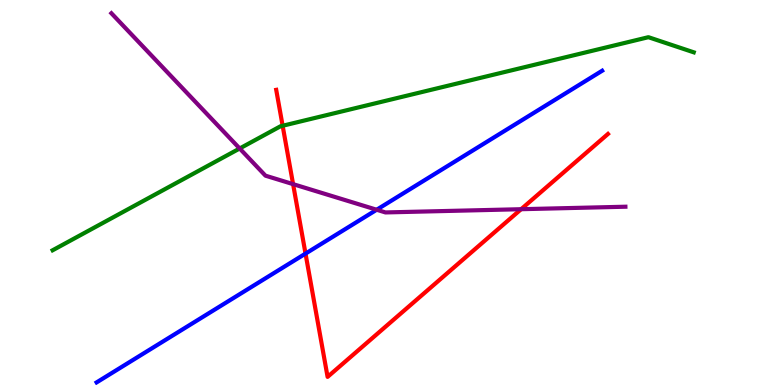[{'lines': ['blue', 'red'], 'intersections': [{'x': 3.94, 'y': 3.41}]}, {'lines': ['green', 'red'], 'intersections': [{'x': 3.65, 'y': 6.73}]}, {'lines': ['purple', 'red'], 'intersections': [{'x': 3.78, 'y': 5.22}, {'x': 6.72, 'y': 4.57}]}, {'lines': ['blue', 'green'], 'intersections': []}, {'lines': ['blue', 'purple'], 'intersections': [{'x': 4.86, 'y': 4.55}]}, {'lines': ['green', 'purple'], 'intersections': [{'x': 3.09, 'y': 6.14}]}]